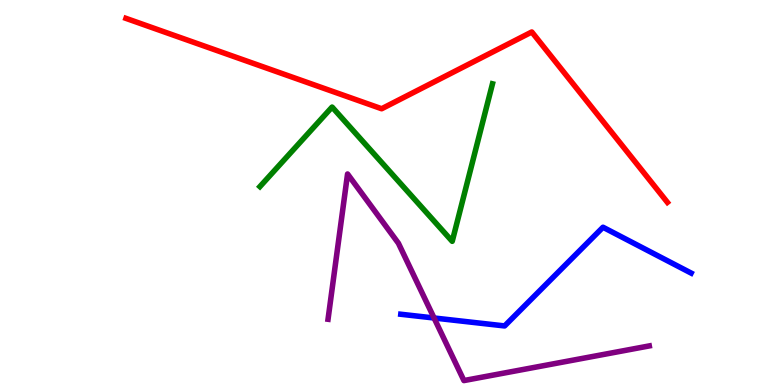[{'lines': ['blue', 'red'], 'intersections': []}, {'lines': ['green', 'red'], 'intersections': []}, {'lines': ['purple', 'red'], 'intersections': []}, {'lines': ['blue', 'green'], 'intersections': []}, {'lines': ['blue', 'purple'], 'intersections': [{'x': 5.6, 'y': 1.74}]}, {'lines': ['green', 'purple'], 'intersections': []}]